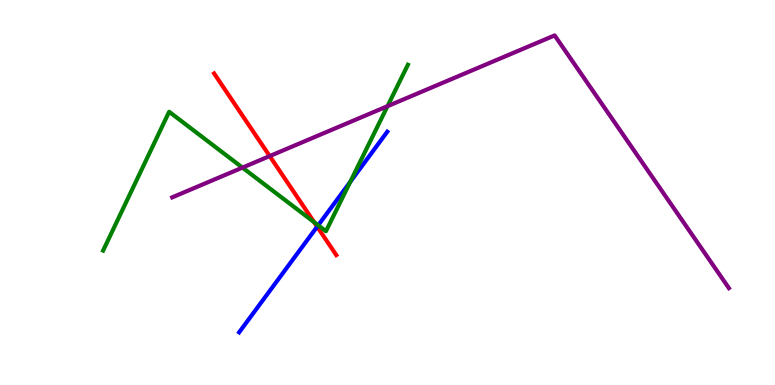[{'lines': ['blue', 'red'], 'intersections': [{'x': 4.09, 'y': 4.11}]}, {'lines': ['green', 'red'], 'intersections': [{'x': 4.05, 'y': 4.23}]}, {'lines': ['purple', 'red'], 'intersections': [{'x': 3.48, 'y': 5.95}]}, {'lines': ['blue', 'green'], 'intersections': [{'x': 4.11, 'y': 4.15}, {'x': 4.52, 'y': 5.28}]}, {'lines': ['blue', 'purple'], 'intersections': []}, {'lines': ['green', 'purple'], 'intersections': [{'x': 3.13, 'y': 5.65}, {'x': 5.0, 'y': 7.24}]}]